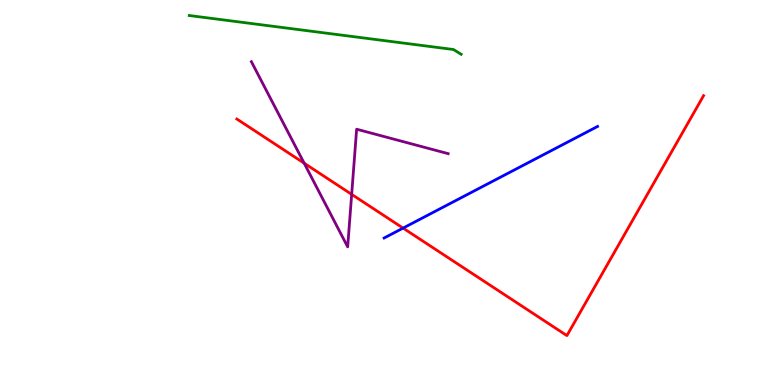[{'lines': ['blue', 'red'], 'intersections': [{'x': 5.2, 'y': 4.08}]}, {'lines': ['green', 'red'], 'intersections': []}, {'lines': ['purple', 'red'], 'intersections': [{'x': 3.92, 'y': 5.76}, {'x': 4.54, 'y': 4.95}]}, {'lines': ['blue', 'green'], 'intersections': []}, {'lines': ['blue', 'purple'], 'intersections': []}, {'lines': ['green', 'purple'], 'intersections': []}]